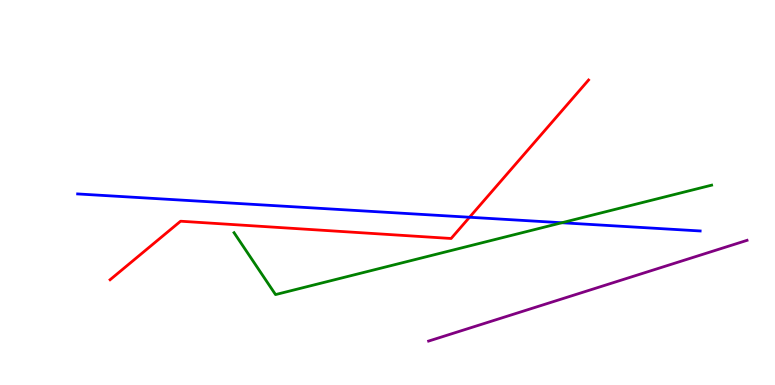[{'lines': ['blue', 'red'], 'intersections': [{'x': 6.06, 'y': 4.36}]}, {'lines': ['green', 'red'], 'intersections': []}, {'lines': ['purple', 'red'], 'intersections': []}, {'lines': ['blue', 'green'], 'intersections': [{'x': 7.25, 'y': 4.21}]}, {'lines': ['blue', 'purple'], 'intersections': []}, {'lines': ['green', 'purple'], 'intersections': []}]